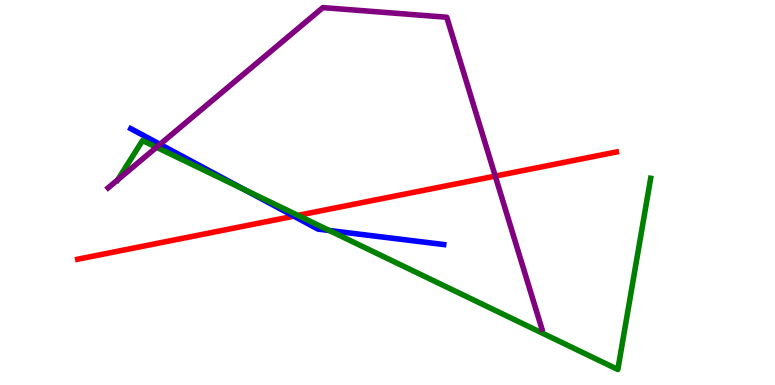[{'lines': ['blue', 'red'], 'intersections': [{'x': 3.79, 'y': 4.39}]}, {'lines': ['green', 'red'], 'intersections': [{'x': 3.84, 'y': 4.41}]}, {'lines': ['purple', 'red'], 'intersections': [{'x': 6.39, 'y': 5.43}]}, {'lines': ['blue', 'green'], 'intersections': [{'x': 3.15, 'y': 5.07}, {'x': 4.25, 'y': 4.01}]}, {'lines': ['blue', 'purple'], 'intersections': [{'x': 2.06, 'y': 6.25}]}, {'lines': ['green', 'purple'], 'intersections': [{'x': 1.52, 'y': 5.33}, {'x': 2.02, 'y': 6.17}]}]